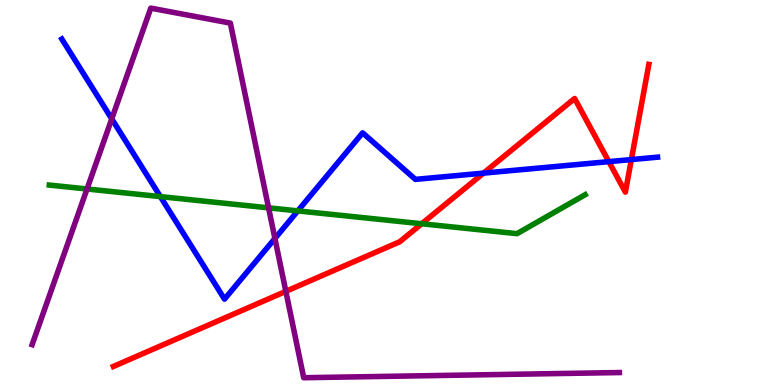[{'lines': ['blue', 'red'], 'intersections': [{'x': 6.24, 'y': 5.5}, {'x': 7.86, 'y': 5.8}, {'x': 8.15, 'y': 5.86}]}, {'lines': ['green', 'red'], 'intersections': [{'x': 5.44, 'y': 4.19}]}, {'lines': ['purple', 'red'], 'intersections': [{'x': 3.69, 'y': 2.43}]}, {'lines': ['blue', 'green'], 'intersections': [{'x': 2.07, 'y': 4.89}, {'x': 3.84, 'y': 4.52}]}, {'lines': ['blue', 'purple'], 'intersections': [{'x': 1.44, 'y': 6.91}, {'x': 3.55, 'y': 3.81}]}, {'lines': ['green', 'purple'], 'intersections': [{'x': 1.12, 'y': 5.09}, {'x': 3.47, 'y': 4.6}]}]